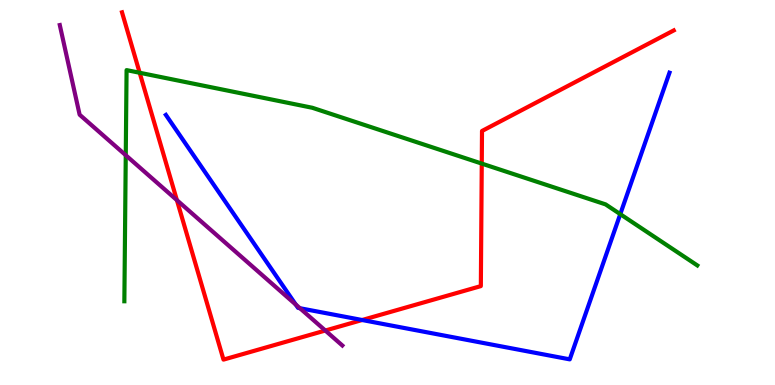[{'lines': ['blue', 'red'], 'intersections': [{'x': 4.67, 'y': 1.69}]}, {'lines': ['green', 'red'], 'intersections': [{'x': 1.8, 'y': 8.11}, {'x': 6.22, 'y': 5.75}]}, {'lines': ['purple', 'red'], 'intersections': [{'x': 2.28, 'y': 4.8}, {'x': 4.2, 'y': 1.41}]}, {'lines': ['blue', 'green'], 'intersections': [{'x': 8.0, 'y': 4.44}]}, {'lines': ['blue', 'purple'], 'intersections': [{'x': 3.82, 'y': 2.09}, {'x': 3.87, 'y': 1.99}]}, {'lines': ['green', 'purple'], 'intersections': [{'x': 1.62, 'y': 5.97}]}]